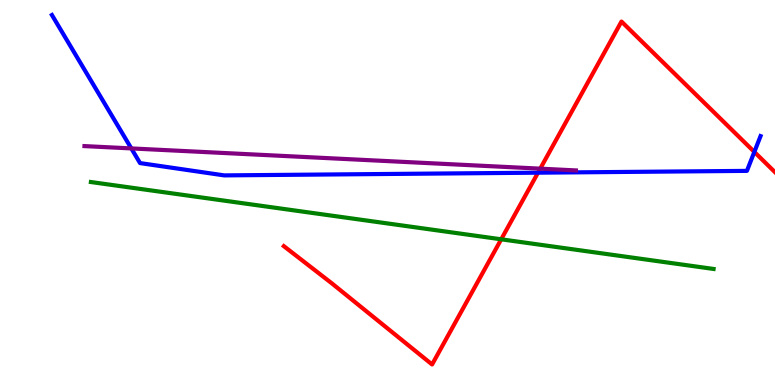[{'lines': ['blue', 'red'], 'intersections': [{'x': 6.94, 'y': 5.51}, {'x': 9.73, 'y': 6.05}]}, {'lines': ['green', 'red'], 'intersections': [{'x': 6.47, 'y': 3.78}]}, {'lines': ['purple', 'red'], 'intersections': [{'x': 6.97, 'y': 5.62}]}, {'lines': ['blue', 'green'], 'intersections': []}, {'lines': ['blue', 'purple'], 'intersections': [{'x': 1.69, 'y': 6.14}]}, {'lines': ['green', 'purple'], 'intersections': []}]